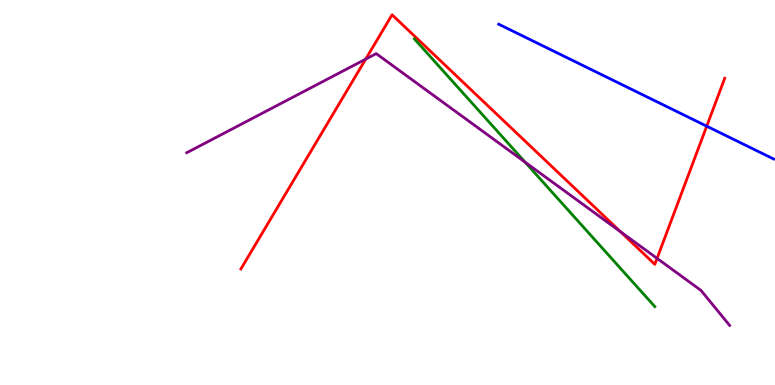[{'lines': ['blue', 'red'], 'intersections': [{'x': 9.12, 'y': 6.72}]}, {'lines': ['green', 'red'], 'intersections': []}, {'lines': ['purple', 'red'], 'intersections': [{'x': 4.72, 'y': 8.46}, {'x': 8.01, 'y': 3.98}, {'x': 8.48, 'y': 3.29}]}, {'lines': ['blue', 'green'], 'intersections': []}, {'lines': ['blue', 'purple'], 'intersections': []}, {'lines': ['green', 'purple'], 'intersections': [{'x': 6.78, 'y': 5.79}]}]